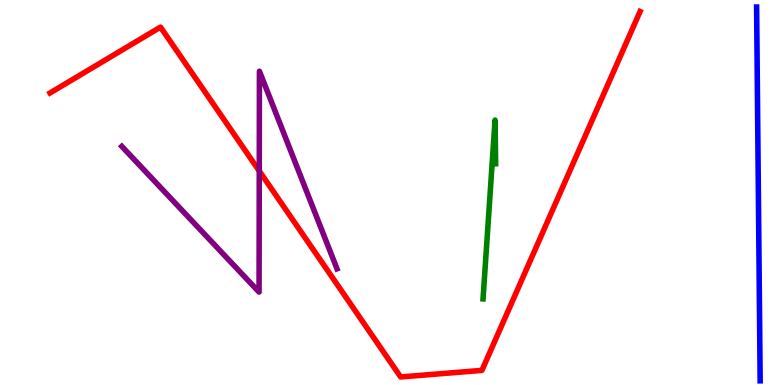[{'lines': ['blue', 'red'], 'intersections': []}, {'lines': ['green', 'red'], 'intersections': []}, {'lines': ['purple', 'red'], 'intersections': [{'x': 3.35, 'y': 5.56}]}, {'lines': ['blue', 'green'], 'intersections': []}, {'lines': ['blue', 'purple'], 'intersections': []}, {'lines': ['green', 'purple'], 'intersections': []}]